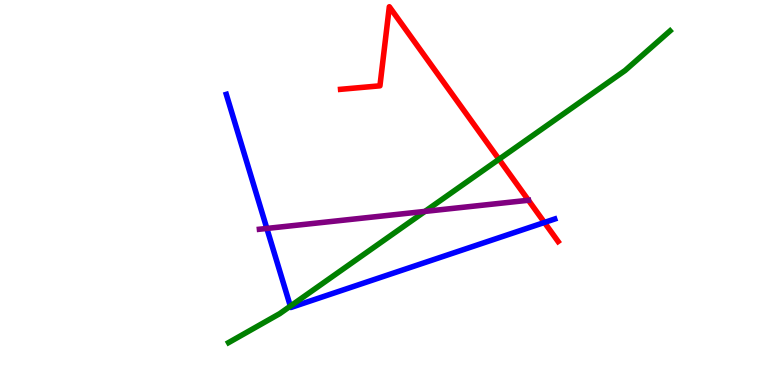[{'lines': ['blue', 'red'], 'intersections': [{'x': 7.02, 'y': 4.22}]}, {'lines': ['green', 'red'], 'intersections': [{'x': 6.44, 'y': 5.86}]}, {'lines': ['purple', 'red'], 'intersections': [{'x': 6.82, 'y': 4.8}]}, {'lines': ['blue', 'green'], 'intersections': [{'x': 3.75, 'y': 2.05}]}, {'lines': ['blue', 'purple'], 'intersections': [{'x': 3.44, 'y': 4.07}]}, {'lines': ['green', 'purple'], 'intersections': [{'x': 5.48, 'y': 4.51}]}]